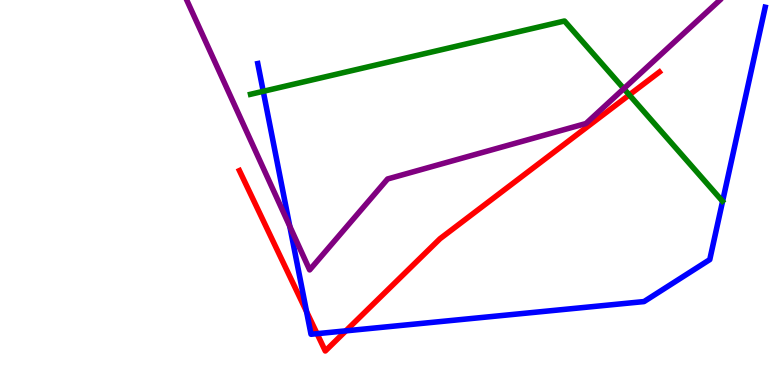[{'lines': ['blue', 'red'], 'intersections': [{'x': 3.96, 'y': 1.91}, {'x': 4.09, 'y': 1.33}, {'x': 4.46, 'y': 1.41}]}, {'lines': ['green', 'red'], 'intersections': [{'x': 8.12, 'y': 7.53}]}, {'lines': ['purple', 'red'], 'intersections': []}, {'lines': ['blue', 'green'], 'intersections': [{'x': 3.4, 'y': 7.63}]}, {'lines': ['blue', 'purple'], 'intersections': [{'x': 3.74, 'y': 4.12}]}, {'lines': ['green', 'purple'], 'intersections': [{'x': 8.05, 'y': 7.7}]}]